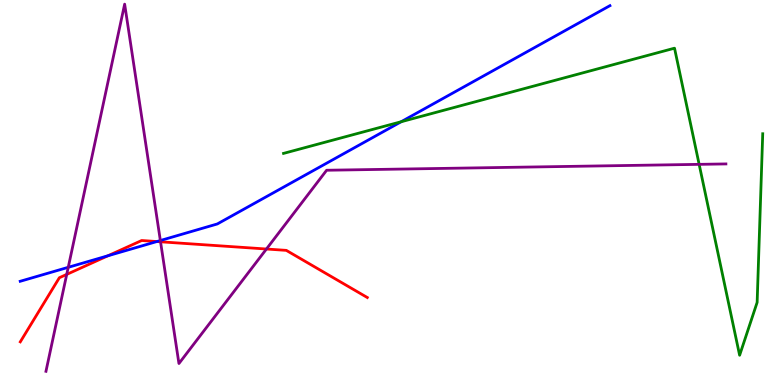[{'lines': ['blue', 'red'], 'intersections': [{'x': 1.39, 'y': 3.36}, {'x': 2.02, 'y': 3.73}]}, {'lines': ['green', 'red'], 'intersections': []}, {'lines': ['purple', 'red'], 'intersections': [{'x': 0.861, 'y': 2.87}, {'x': 2.07, 'y': 3.72}, {'x': 3.44, 'y': 3.53}]}, {'lines': ['blue', 'green'], 'intersections': [{'x': 5.18, 'y': 6.84}]}, {'lines': ['blue', 'purple'], 'intersections': [{'x': 0.881, 'y': 3.06}, {'x': 2.07, 'y': 3.75}]}, {'lines': ['green', 'purple'], 'intersections': [{'x': 9.02, 'y': 5.73}]}]